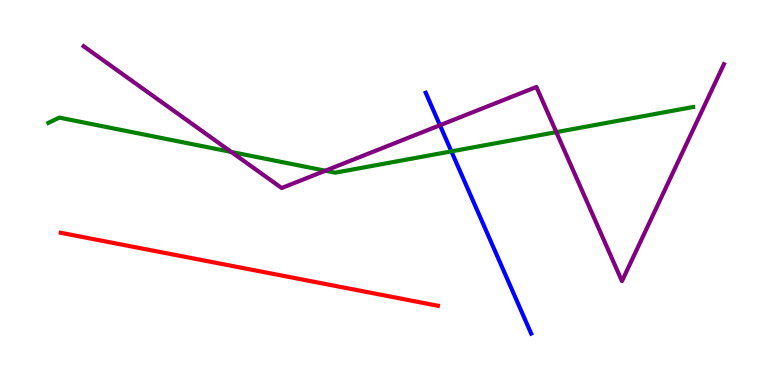[{'lines': ['blue', 'red'], 'intersections': []}, {'lines': ['green', 'red'], 'intersections': []}, {'lines': ['purple', 'red'], 'intersections': []}, {'lines': ['blue', 'green'], 'intersections': [{'x': 5.82, 'y': 6.07}]}, {'lines': ['blue', 'purple'], 'intersections': [{'x': 5.68, 'y': 6.75}]}, {'lines': ['green', 'purple'], 'intersections': [{'x': 2.98, 'y': 6.05}, {'x': 4.2, 'y': 5.57}, {'x': 7.18, 'y': 6.57}]}]